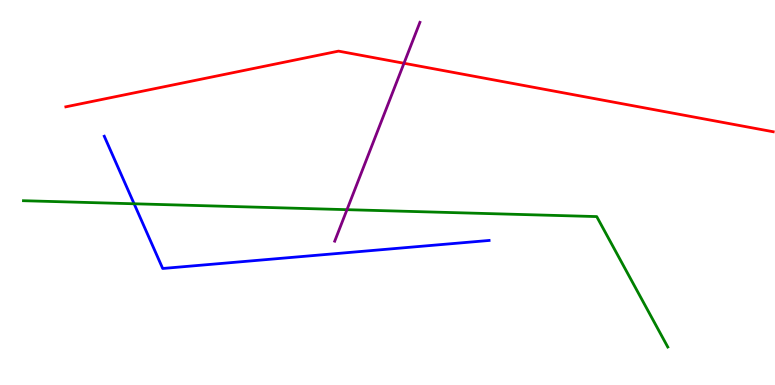[{'lines': ['blue', 'red'], 'intersections': []}, {'lines': ['green', 'red'], 'intersections': []}, {'lines': ['purple', 'red'], 'intersections': [{'x': 5.21, 'y': 8.36}]}, {'lines': ['blue', 'green'], 'intersections': [{'x': 1.73, 'y': 4.71}]}, {'lines': ['blue', 'purple'], 'intersections': []}, {'lines': ['green', 'purple'], 'intersections': [{'x': 4.48, 'y': 4.55}]}]